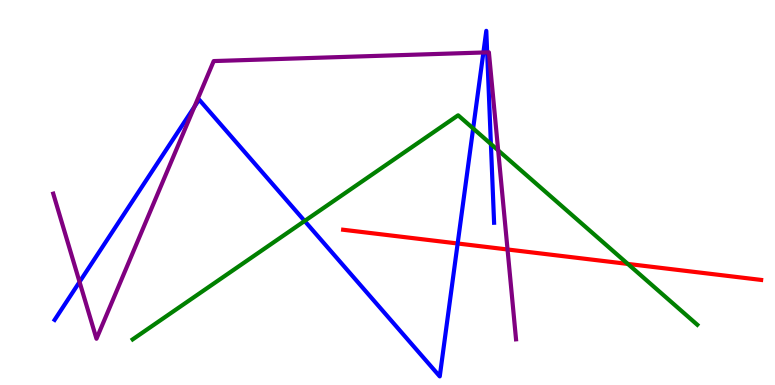[{'lines': ['blue', 'red'], 'intersections': [{'x': 5.91, 'y': 3.68}]}, {'lines': ['green', 'red'], 'intersections': [{'x': 8.1, 'y': 3.14}]}, {'lines': ['purple', 'red'], 'intersections': [{'x': 6.55, 'y': 3.52}]}, {'lines': ['blue', 'green'], 'intersections': [{'x': 3.93, 'y': 4.26}, {'x': 6.11, 'y': 6.66}, {'x': 6.33, 'y': 6.26}]}, {'lines': ['blue', 'purple'], 'intersections': [{'x': 1.03, 'y': 2.68}, {'x': 2.51, 'y': 7.23}, {'x': 6.24, 'y': 8.64}, {'x': 6.29, 'y': 8.64}]}, {'lines': ['green', 'purple'], 'intersections': [{'x': 6.43, 'y': 6.09}]}]